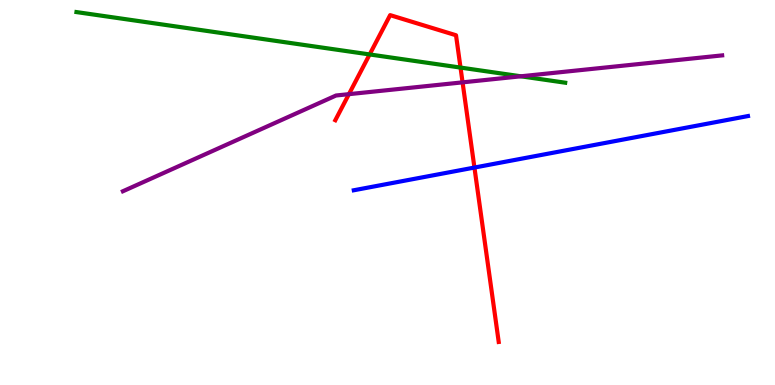[{'lines': ['blue', 'red'], 'intersections': [{'x': 6.12, 'y': 5.65}]}, {'lines': ['green', 'red'], 'intersections': [{'x': 4.77, 'y': 8.59}, {'x': 5.94, 'y': 8.24}]}, {'lines': ['purple', 'red'], 'intersections': [{'x': 4.5, 'y': 7.55}, {'x': 5.97, 'y': 7.86}]}, {'lines': ['blue', 'green'], 'intersections': []}, {'lines': ['blue', 'purple'], 'intersections': []}, {'lines': ['green', 'purple'], 'intersections': [{'x': 6.72, 'y': 8.02}]}]